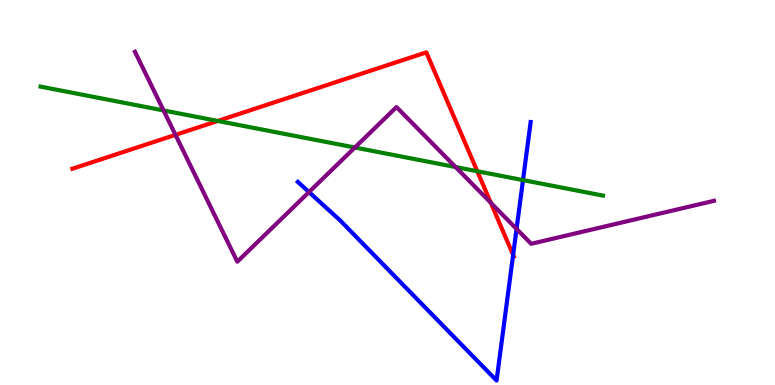[{'lines': ['blue', 'red'], 'intersections': [{'x': 6.62, 'y': 3.38}]}, {'lines': ['green', 'red'], 'intersections': [{'x': 2.81, 'y': 6.86}, {'x': 6.16, 'y': 5.55}]}, {'lines': ['purple', 'red'], 'intersections': [{'x': 2.26, 'y': 6.5}, {'x': 6.33, 'y': 4.73}]}, {'lines': ['blue', 'green'], 'intersections': [{'x': 6.75, 'y': 5.32}]}, {'lines': ['blue', 'purple'], 'intersections': [{'x': 3.99, 'y': 5.01}, {'x': 6.67, 'y': 4.05}]}, {'lines': ['green', 'purple'], 'intersections': [{'x': 2.11, 'y': 7.13}, {'x': 4.58, 'y': 6.17}, {'x': 5.88, 'y': 5.66}]}]